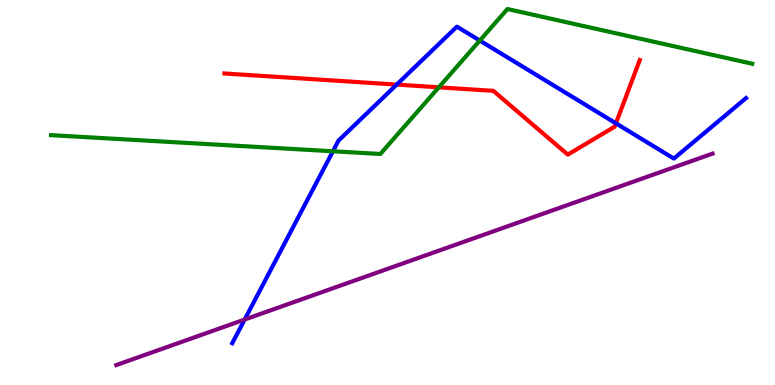[{'lines': ['blue', 'red'], 'intersections': [{'x': 5.12, 'y': 7.8}, {'x': 7.95, 'y': 6.8}]}, {'lines': ['green', 'red'], 'intersections': [{'x': 5.66, 'y': 7.73}]}, {'lines': ['purple', 'red'], 'intersections': []}, {'lines': ['blue', 'green'], 'intersections': [{'x': 4.3, 'y': 6.07}, {'x': 6.19, 'y': 8.95}]}, {'lines': ['blue', 'purple'], 'intersections': [{'x': 3.16, 'y': 1.7}]}, {'lines': ['green', 'purple'], 'intersections': []}]